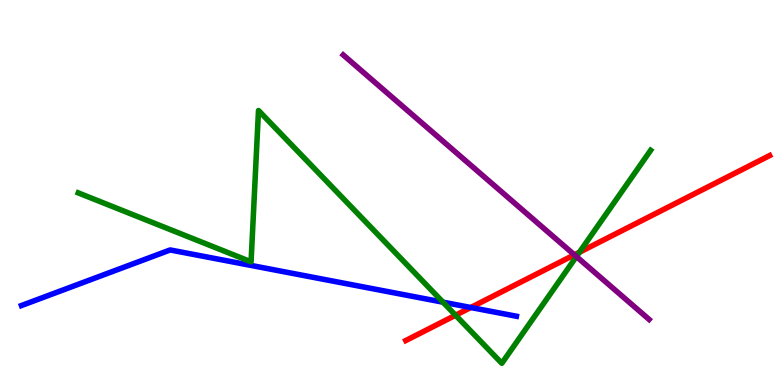[{'lines': ['blue', 'red'], 'intersections': [{'x': 6.07, 'y': 2.01}]}, {'lines': ['green', 'red'], 'intersections': [{'x': 5.88, 'y': 1.81}, {'x': 7.48, 'y': 3.45}]}, {'lines': ['purple', 'red'], 'intersections': [{'x': 7.41, 'y': 3.38}]}, {'lines': ['blue', 'green'], 'intersections': [{'x': 5.72, 'y': 2.15}]}, {'lines': ['blue', 'purple'], 'intersections': []}, {'lines': ['green', 'purple'], 'intersections': [{'x': 7.44, 'y': 3.34}]}]